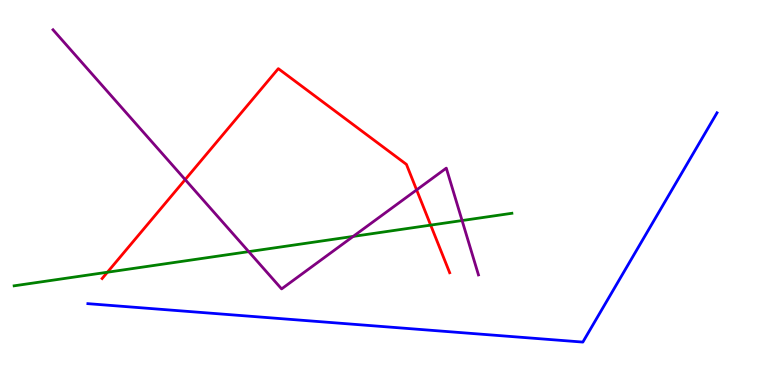[{'lines': ['blue', 'red'], 'intersections': []}, {'lines': ['green', 'red'], 'intersections': [{'x': 1.39, 'y': 2.93}, {'x': 5.56, 'y': 4.15}]}, {'lines': ['purple', 'red'], 'intersections': [{'x': 2.39, 'y': 5.34}, {'x': 5.38, 'y': 5.07}]}, {'lines': ['blue', 'green'], 'intersections': []}, {'lines': ['blue', 'purple'], 'intersections': []}, {'lines': ['green', 'purple'], 'intersections': [{'x': 3.21, 'y': 3.46}, {'x': 4.56, 'y': 3.86}, {'x': 5.96, 'y': 4.27}]}]